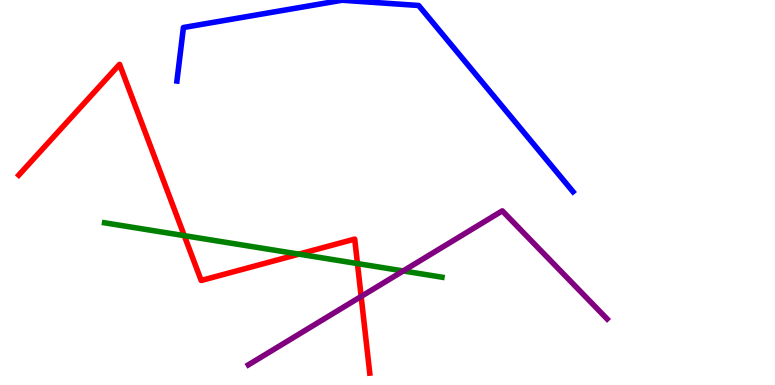[{'lines': ['blue', 'red'], 'intersections': []}, {'lines': ['green', 'red'], 'intersections': [{'x': 2.38, 'y': 3.88}, {'x': 3.86, 'y': 3.4}, {'x': 4.61, 'y': 3.15}]}, {'lines': ['purple', 'red'], 'intersections': [{'x': 4.66, 'y': 2.3}]}, {'lines': ['blue', 'green'], 'intersections': []}, {'lines': ['blue', 'purple'], 'intersections': []}, {'lines': ['green', 'purple'], 'intersections': [{'x': 5.2, 'y': 2.96}]}]